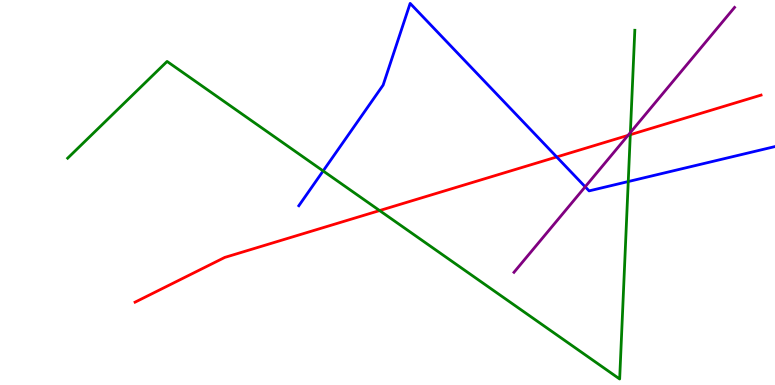[{'lines': ['blue', 'red'], 'intersections': [{'x': 7.18, 'y': 5.92}]}, {'lines': ['green', 'red'], 'intersections': [{'x': 4.9, 'y': 4.53}, {'x': 8.13, 'y': 6.5}]}, {'lines': ['purple', 'red'], 'intersections': [{'x': 8.1, 'y': 6.48}]}, {'lines': ['blue', 'green'], 'intersections': [{'x': 4.17, 'y': 5.56}, {'x': 8.11, 'y': 5.28}]}, {'lines': ['blue', 'purple'], 'intersections': [{'x': 7.55, 'y': 5.15}]}, {'lines': ['green', 'purple'], 'intersections': [{'x': 8.13, 'y': 6.56}]}]